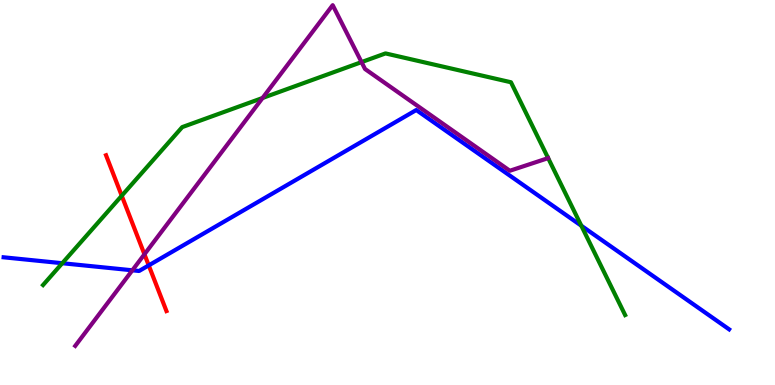[{'lines': ['blue', 'red'], 'intersections': [{'x': 1.92, 'y': 3.11}]}, {'lines': ['green', 'red'], 'intersections': [{'x': 1.57, 'y': 4.92}]}, {'lines': ['purple', 'red'], 'intersections': [{'x': 1.86, 'y': 3.39}]}, {'lines': ['blue', 'green'], 'intersections': [{'x': 0.803, 'y': 3.16}, {'x': 7.5, 'y': 4.14}]}, {'lines': ['blue', 'purple'], 'intersections': [{'x': 1.71, 'y': 2.98}]}, {'lines': ['green', 'purple'], 'intersections': [{'x': 3.39, 'y': 7.45}, {'x': 4.66, 'y': 8.39}]}]